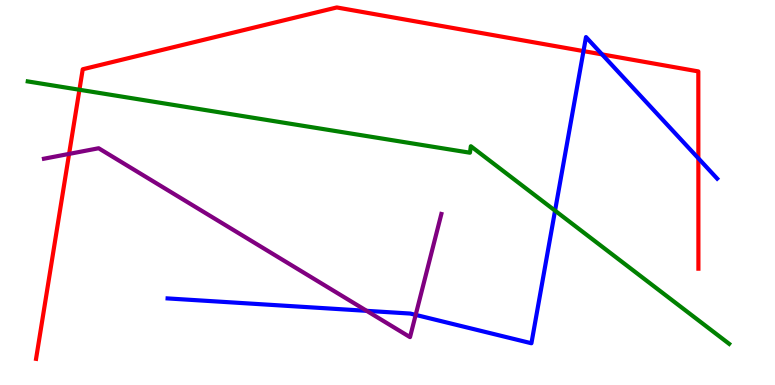[{'lines': ['blue', 'red'], 'intersections': [{'x': 7.53, 'y': 8.67}, {'x': 7.77, 'y': 8.59}, {'x': 9.01, 'y': 5.89}]}, {'lines': ['green', 'red'], 'intersections': [{'x': 1.02, 'y': 7.67}]}, {'lines': ['purple', 'red'], 'intersections': [{'x': 0.892, 'y': 6.0}]}, {'lines': ['blue', 'green'], 'intersections': [{'x': 7.16, 'y': 4.53}]}, {'lines': ['blue', 'purple'], 'intersections': [{'x': 4.73, 'y': 1.93}, {'x': 5.36, 'y': 1.82}]}, {'lines': ['green', 'purple'], 'intersections': []}]